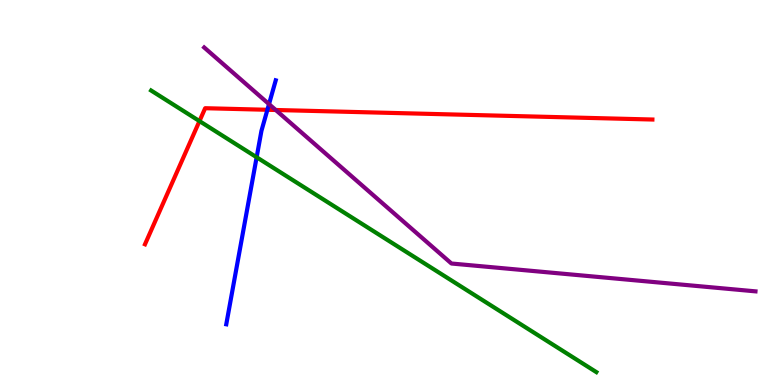[{'lines': ['blue', 'red'], 'intersections': [{'x': 3.45, 'y': 7.15}]}, {'lines': ['green', 'red'], 'intersections': [{'x': 2.57, 'y': 6.85}]}, {'lines': ['purple', 'red'], 'intersections': [{'x': 3.56, 'y': 7.14}]}, {'lines': ['blue', 'green'], 'intersections': [{'x': 3.31, 'y': 5.92}]}, {'lines': ['blue', 'purple'], 'intersections': [{'x': 3.47, 'y': 7.3}]}, {'lines': ['green', 'purple'], 'intersections': []}]